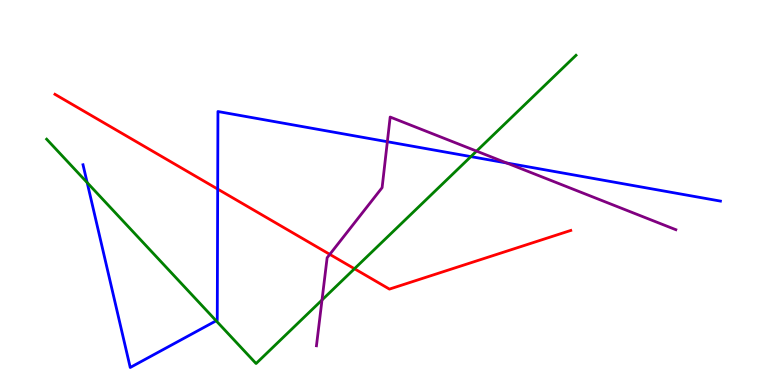[{'lines': ['blue', 'red'], 'intersections': [{'x': 2.81, 'y': 5.09}]}, {'lines': ['green', 'red'], 'intersections': [{'x': 4.57, 'y': 3.02}]}, {'lines': ['purple', 'red'], 'intersections': [{'x': 4.26, 'y': 3.39}]}, {'lines': ['blue', 'green'], 'intersections': [{'x': 1.12, 'y': 5.26}, {'x': 2.79, 'y': 1.67}, {'x': 6.08, 'y': 5.93}]}, {'lines': ['blue', 'purple'], 'intersections': [{'x': 5.0, 'y': 6.32}, {'x': 6.54, 'y': 5.77}]}, {'lines': ['green', 'purple'], 'intersections': [{'x': 4.15, 'y': 2.21}, {'x': 6.15, 'y': 6.08}]}]